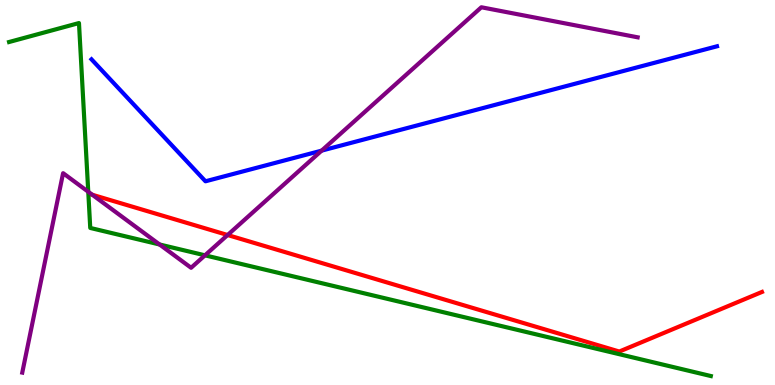[{'lines': ['blue', 'red'], 'intersections': []}, {'lines': ['green', 'red'], 'intersections': []}, {'lines': ['purple', 'red'], 'intersections': [{'x': 1.19, 'y': 4.94}, {'x': 2.94, 'y': 3.9}]}, {'lines': ['blue', 'green'], 'intersections': []}, {'lines': ['blue', 'purple'], 'intersections': [{'x': 4.15, 'y': 6.09}]}, {'lines': ['green', 'purple'], 'intersections': [{'x': 1.14, 'y': 5.02}, {'x': 2.06, 'y': 3.65}, {'x': 2.64, 'y': 3.37}]}]